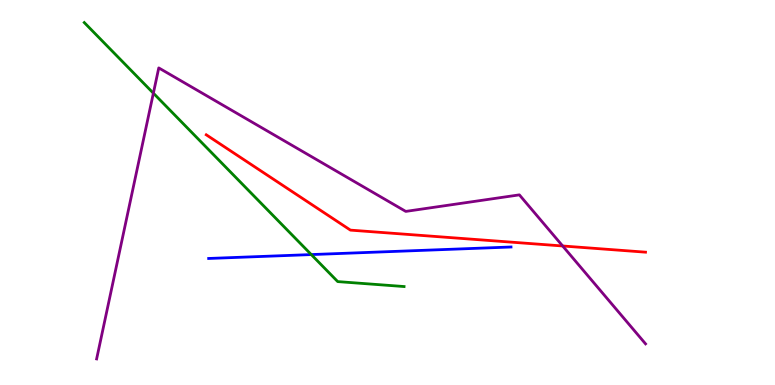[{'lines': ['blue', 'red'], 'intersections': []}, {'lines': ['green', 'red'], 'intersections': []}, {'lines': ['purple', 'red'], 'intersections': [{'x': 7.26, 'y': 3.61}]}, {'lines': ['blue', 'green'], 'intersections': [{'x': 4.02, 'y': 3.39}]}, {'lines': ['blue', 'purple'], 'intersections': []}, {'lines': ['green', 'purple'], 'intersections': [{'x': 1.98, 'y': 7.58}]}]